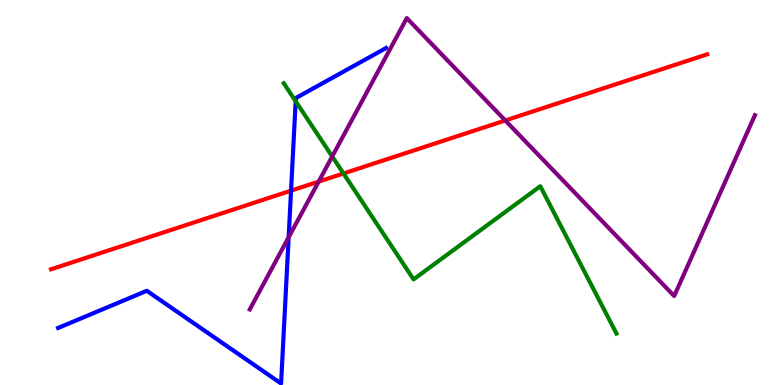[{'lines': ['blue', 'red'], 'intersections': [{'x': 3.76, 'y': 5.05}]}, {'lines': ['green', 'red'], 'intersections': [{'x': 4.43, 'y': 5.49}]}, {'lines': ['purple', 'red'], 'intersections': [{'x': 4.11, 'y': 5.28}, {'x': 6.52, 'y': 6.87}]}, {'lines': ['blue', 'green'], 'intersections': [{'x': 3.82, 'y': 7.37}]}, {'lines': ['blue', 'purple'], 'intersections': [{'x': 3.72, 'y': 3.84}]}, {'lines': ['green', 'purple'], 'intersections': [{'x': 4.29, 'y': 5.94}]}]